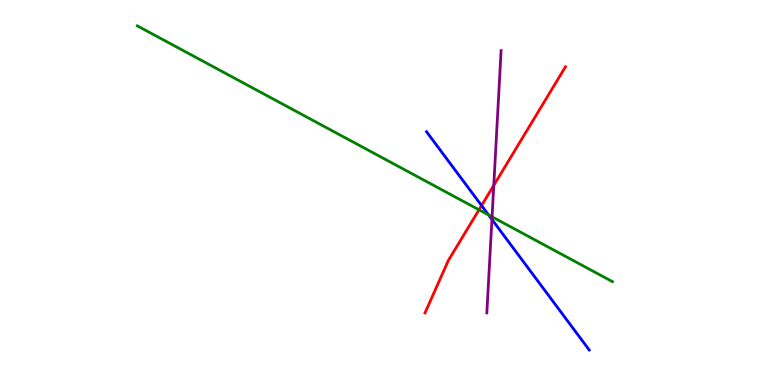[{'lines': ['blue', 'red'], 'intersections': [{'x': 6.21, 'y': 4.66}]}, {'lines': ['green', 'red'], 'intersections': [{'x': 6.18, 'y': 4.55}]}, {'lines': ['purple', 'red'], 'intersections': [{'x': 6.37, 'y': 5.19}]}, {'lines': ['blue', 'green'], 'intersections': [{'x': 6.3, 'y': 4.42}]}, {'lines': ['blue', 'purple'], 'intersections': [{'x': 6.35, 'y': 4.3}]}, {'lines': ['green', 'purple'], 'intersections': [{'x': 6.35, 'y': 4.37}]}]